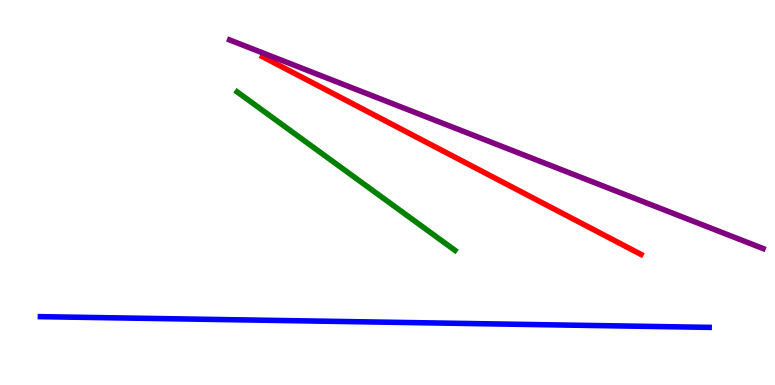[{'lines': ['blue', 'red'], 'intersections': []}, {'lines': ['green', 'red'], 'intersections': []}, {'lines': ['purple', 'red'], 'intersections': []}, {'lines': ['blue', 'green'], 'intersections': []}, {'lines': ['blue', 'purple'], 'intersections': []}, {'lines': ['green', 'purple'], 'intersections': []}]